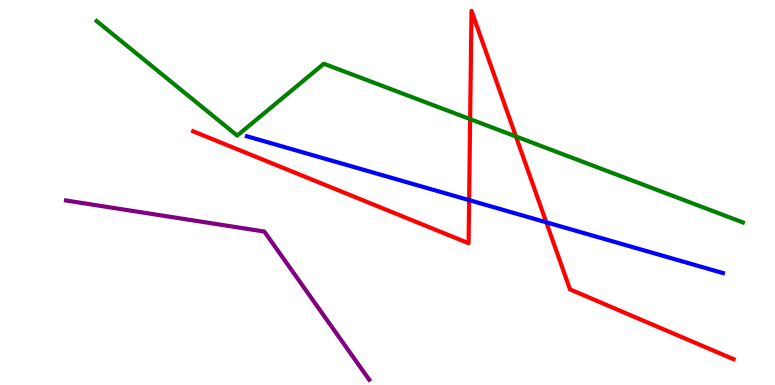[{'lines': ['blue', 'red'], 'intersections': [{'x': 6.05, 'y': 4.8}, {'x': 7.05, 'y': 4.23}]}, {'lines': ['green', 'red'], 'intersections': [{'x': 6.07, 'y': 6.91}, {'x': 6.66, 'y': 6.46}]}, {'lines': ['purple', 'red'], 'intersections': []}, {'lines': ['blue', 'green'], 'intersections': []}, {'lines': ['blue', 'purple'], 'intersections': []}, {'lines': ['green', 'purple'], 'intersections': []}]